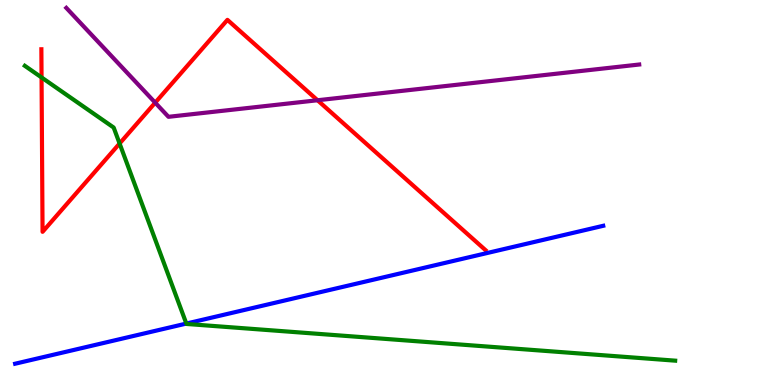[{'lines': ['blue', 'red'], 'intersections': []}, {'lines': ['green', 'red'], 'intersections': [{'x': 0.536, 'y': 7.99}, {'x': 1.54, 'y': 6.27}]}, {'lines': ['purple', 'red'], 'intersections': [{'x': 2.0, 'y': 7.33}, {'x': 4.1, 'y': 7.4}]}, {'lines': ['blue', 'green'], 'intersections': [{'x': 2.4, 'y': 1.6}]}, {'lines': ['blue', 'purple'], 'intersections': []}, {'lines': ['green', 'purple'], 'intersections': []}]